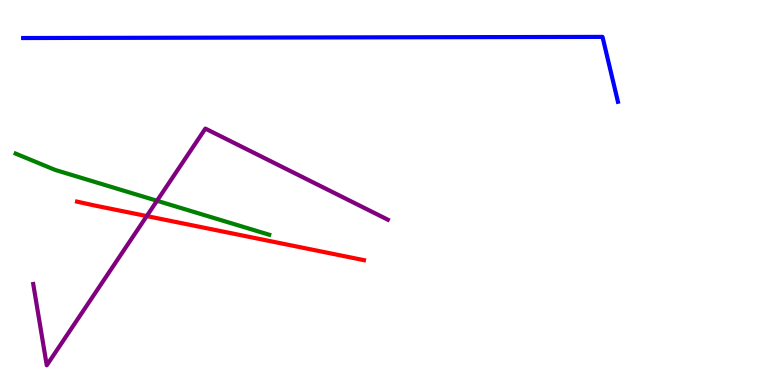[{'lines': ['blue', 'red'], 'intersections': []}, {'lines': ['green', 'red'], 'intersections': []}, {'lines': ['purple', 'red'], 'intersections': [{'x': 1.89, 'y': 4.39}]}, {'lines': ['blue', 'green'], 'intersections': []}, {'lines': ['blue', 'purple'], 'intersections': []}, {'lines': ['green', 'purple'], 'intersections': [{'x': 2.03, 'y': 4.79}]}]